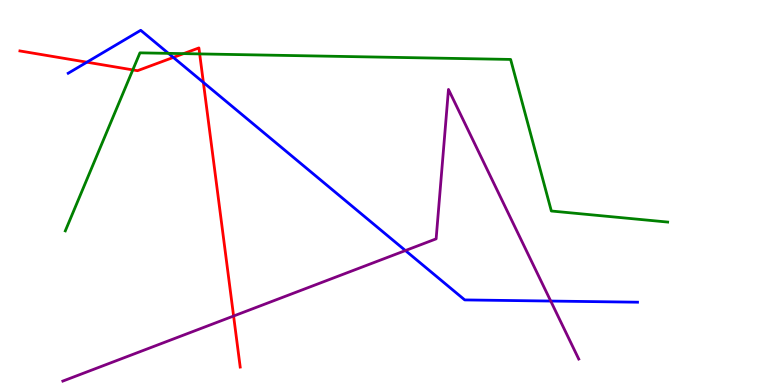[{'lines': ['blue', 'red'], 'intersections': [{'x': 1.12, 'y': 8.38}, {'x': 2.24, 'y': 8.51}, {'x': 2.62, 'y': 7.86}]}, {'lines': ['green', 'red'], 'intersections': [{'x': 1.71, 'y': 8.18}, {'x': 2.37, 'y': 8.61}, {'x': 2.58, 'y': 8.6}]}, {'lines': ['purple', 'red'], 'intersections': [{'x': 3.01, 'y': 1.79}]}, {'lines': ['blue', 'green'], 'intersections': [{'x': 2.17, 'y': 8.61}]}, {'lines': ['blue', 'purple'], 'intersections': [{'x': 5.23, 'y': 3.49}, {'x': 7.11, 'y': 2.18}]}, {'lines': ['green', 'purple'], 'intersections': []}]